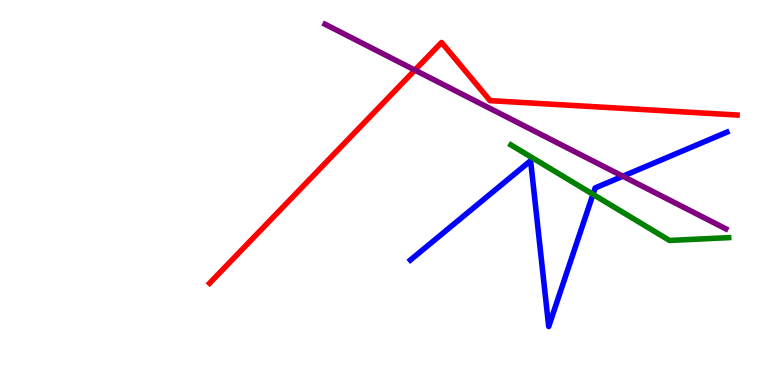[{'lines': ['blue', 'red'], 'intersections': []}, {'lines': ['green', 'red'], 'intersections': []}, {'lines': ['purple', 'red'], 'intersections': [{'x': 5.35, 'y': 8.18}]}, {'lines': ['blue', 'green'], 'intersections': [{'x': 7.65, 'y': 4.95}]}, {'lines': ['blue', 'purple'], 'intersections': [{'x': 8.04, 'y': 5.42}]}, {'lines': ['green', 'purple'], 'intersections': []}]